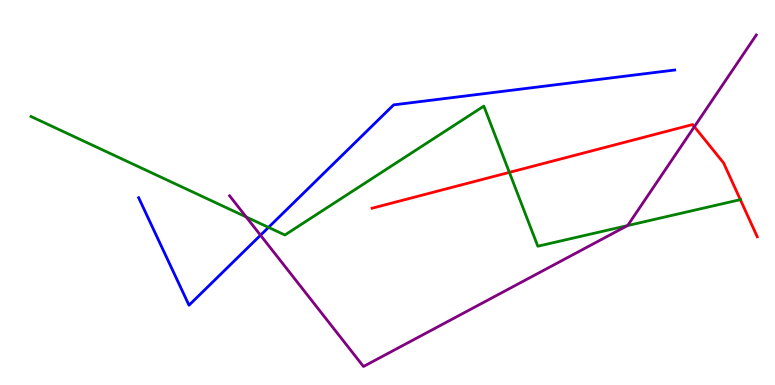[{'lines': ['blue', 'red'], 'intersections': []}, {'lines': ['green', 'red'], 'intersections': [{'x': 6.57, 'y': 5.52}, {'x': 9.55, 'y': 4.81}]}, {'lines': ['purple', 'red'], 'intersections': [{'x': 8.96, 'y': 6.71}]}, {'lines': ['blue', 'green'], 'intersections': [{'x': 3.46, 'y': 4.09}]}, {'lines': ['blue', 'purple'], 'intersections': [{'x': 3.36, 'y': 3.89}]}, {'lines': ['green', 'purple'], 'intersections': [{'x': 3.18, 'y': 4.37}, {'x': 8.1, 'y': 4.14}]}]